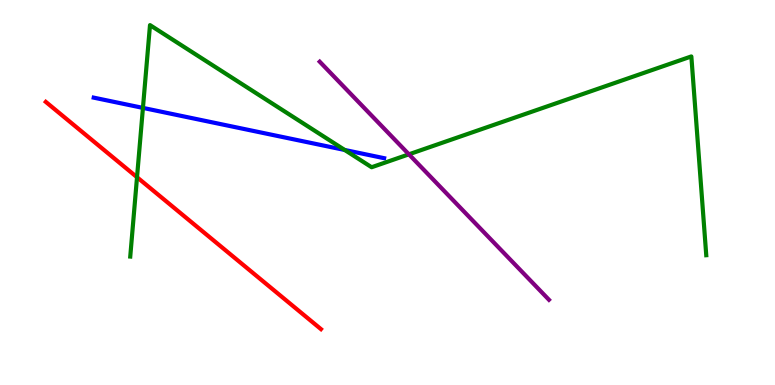[{'lines': ['blue', 'red'], 'intersections': []}, {'lines': ['green', 'red'], 'intersections': [{'x': 1.77, 'y': 5.4}]}, {'lines': ['purple', 'red'], 'intersections': []}, {'lines': ['blue', 'green'], 'intersections': [{'x': 1.84, 'y': 7.2}, {'x': 4.45, 'y': 6.1}]}, {'lines': ['blue', 'purple'], 'intersections': []}, {'lines': ['green', 'purple'], 'intersections': [{'x': 5.28, 'y': 5.99}]}]